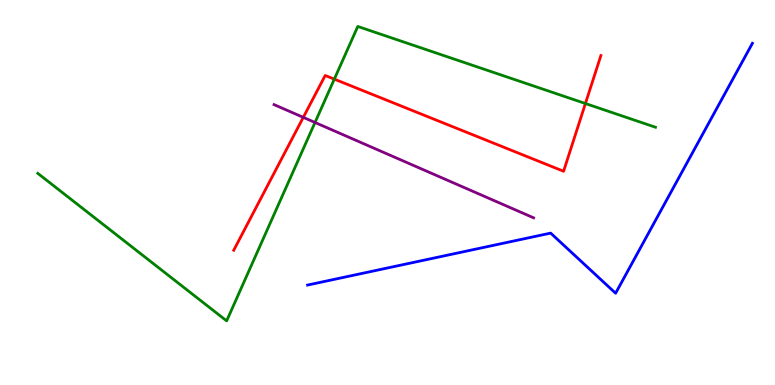[{'lines': ['blue', 'red'], 'intersections': []}, {'lines': ['green', 'red'], 'intersections': [{'x': 4.31, 'y': 7.94}, {'x': 7.55, 'y': 7.31}]}, {'lines': ['purple', 'red'], 'intersections': [{'x': 3.91, 'y': 6.95}]}, {'lines': ['blue', 'green'], 'intersections': []}, {'lines': ['blue', 'purple'], 'intersections': []}, {'lines': ['green', 'purple'], 'intersections': [{'x': 4.06, 'y': 6.82}]}]